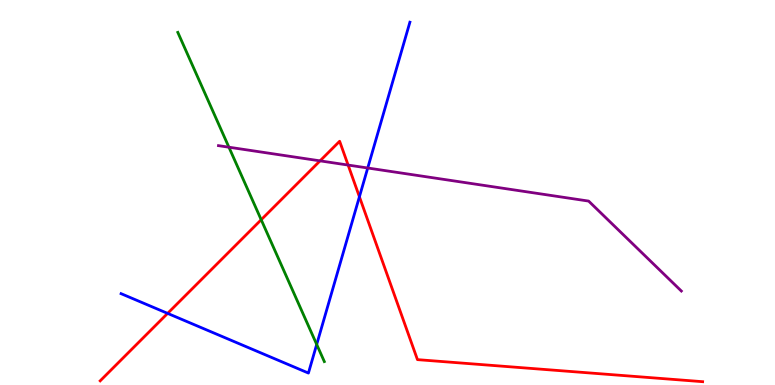[{'lines': ['blue', 'red'], 'intersections': [{'x': 2.16, 'y': 1.86}, {'x': 4.64, 'y': 4.89}]}, {'lines': ['green', 'red'], 'intersections': [{'x': 3.37, 'y': 4.29}]}, {'lines': ['purple', 'red'], 'intersections': [{'x': 4.13, 'y': 5.82}, {'x': 4.49, 'y': 5.71}]}, {'lines': ['blue', 'green'], 'intersections': [{'x': 4.09, 'y': 1.05}]}, {'lines': ['blue', 'purple'], 'intersections': [{'x': 4.74, 'y': 5.64}]}, {'lines': ['green', 'purple'], 'intersections': [{'x': 2.95, 'y': 6.18}]}]